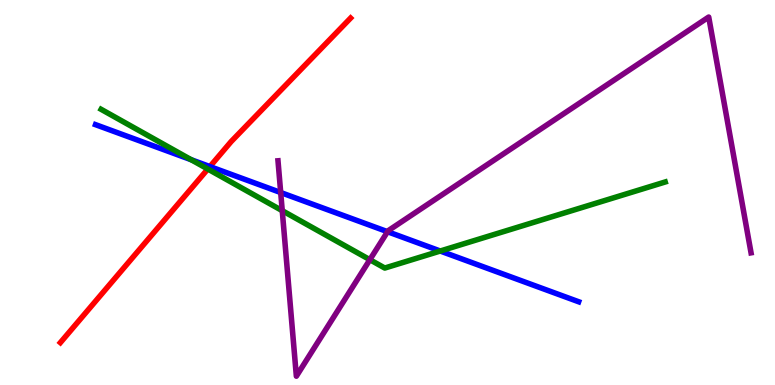[{'lines': ['blue', 'red'], 'intersections': [{'x': 2.71, 'y': 5.67}]}, {'lines': ['green', 'red'], 'intersections': [{'x': 2.68, 'y': 5.61}]}, {'lines': ['purple', 'red'], 'intersections': []}, {'lines': ['blue', 'green'], 'intersections': [{'x': 2.47, 'y': 5.85}, {'x': 5.68, 'y': 3.48}]}, {'lines': ['blue', 'purple'], 'intersections': [{'x': 3.62, 'y': 5.0}, {'x': 5.0, 'y': 3.98}]}, {'lines': ['green', 'purple'], 'intersections': [{'x': 3.64, 'y': 4.53}, {'x': 4.77, 'y': 3.25}]}]